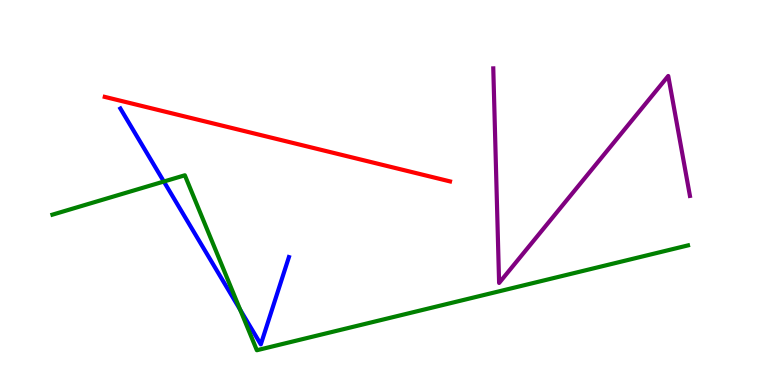[{'lines': ['blue', 'red'], 'intersections': []}, {'lines': ['green', 'red'], 'intersections': []}, {'lines': ['purple', 'red'], 'intersections': []}, {'lines': ['blue', 'green'], 'intersections': [{'x': 2.11, 'y': 5.28}, {'x': 3.1, 'y': 1.95}]}, {'lines': ['blue', 'purple'], 'intersections': []}, {'lines': ['green', 'purple'], 'intersections': []}]